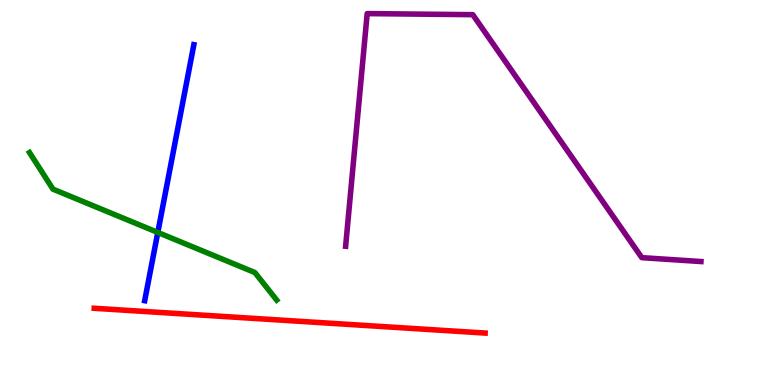[{'lines': ['blue', 'red'], 'intersections': []}, {'lines': ['green', 'red'], 'intersections': []}, {'lines': ['purple', 'red'], 'intersections': []}, {'lines': ['blue', 'green'], 'intersections': [{'x': 2.04, 'y': 3.96}]}, {'lines': ['blue', 'purple'], 'intersections': []}, {'lines': ['green', 'purple'], 'intersections': []}]